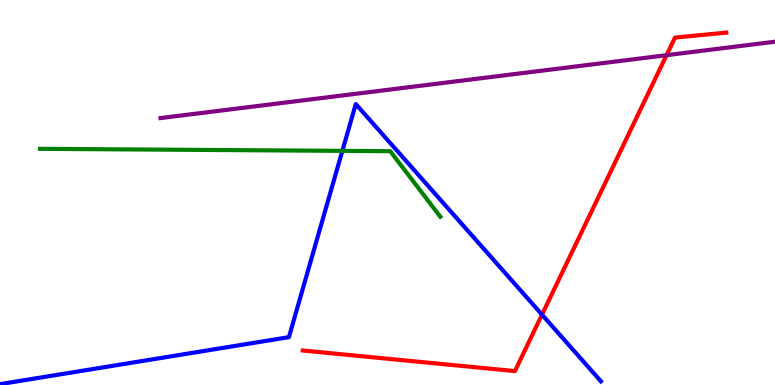[{'lines': ['blue', 'red'], 'intersections': [{'x': 6.99, 'y': 1.83}]}, {'lines': ['green', 'red'], 'intersections': []}, {'lines': ['purple', 'red'], 'intersections': [{'x': 8.6, 'y': 8.57}]}, {'lines': ['blue', 'green'], 'intersections': [{'x': 4.42, 'y': 6.08}]}, {'lines': ['blue', 'purple'], 'intersections': []}, {'lines': ['green', 'purple'], 'intersections': []}]